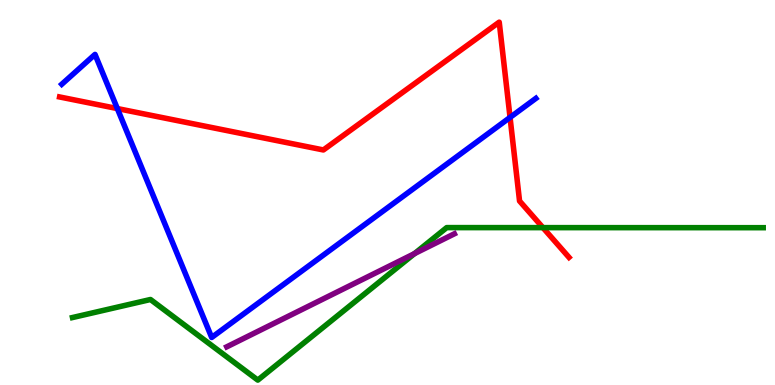[{'lines': ['blue', 'red'], 'intersections': [{'x': 1.51, 'y': 7.18}, {'x': 6.58, 'y': 6.95}]}, {'lines': ['green', 'red'], 'intersections': [{'x': 7.01, 'y': 4.09}]}, {'lines': ['purple', 'red'], 'intersections': []}, {'lines': ['blue', 'green'], 'intersections': []}, {'lines': ['blue', 'purple'], 'intersections': []}, {'lines': ['green', 'purple'], 'intersections': [{'x': 5.35, 'y': 3.41}]}]